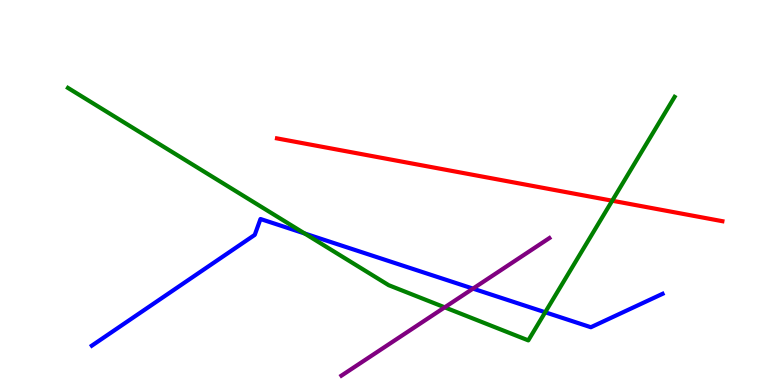[{'lines': ['blue', 'red'], 'intersections': []}, {'lines': ['green', 'red'], 'intersections': [{'x': 7.9, 'y': 4.79}]}, {'lines': ['purple', 'red'], 'intersections': []}, {'lines': ['blue', 'green'], 'intersections': [{'x': 3.93, 'y': 3.94}, {'x': 7.03, 'y': 1.89}]}, {'lines': ['blue', 'purple'], 'intersections': [{'x': 6.1, 'y': 2.5}]}, {'lines': ['green', 'purple'], 'intersections': [{'x': 5.74, 'y': 2.02}]}]